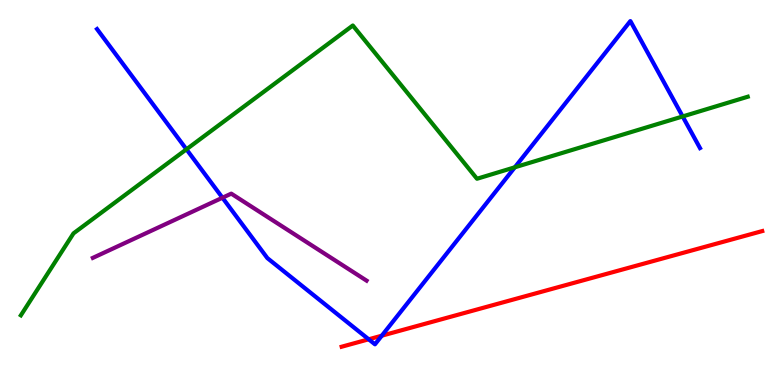[{'lines': ['blue', 'red'], 'intersections': [{'x': 4.76, 'y': 1.19}, {'x': 4.93, 'y': 1.28}]}, {'lines': ['green', 'red'], 'intersections': []}, {'lines': ['purple', 'red'], 'intersections': []}, {'lines': ['blue', 'green'], 'intersections': [{'x': 2.41, 'y': 6.12}, {'x': 6.64, 'y': 5.65}, {'x': 8.81, 'y': 6.98}]}, {'lines': ['blue', 'purple'], 'intersections': [{'x': 2.87, 'y': 4.86}]}, {'lines': ['green', 'purple'], 'intersections': []}]